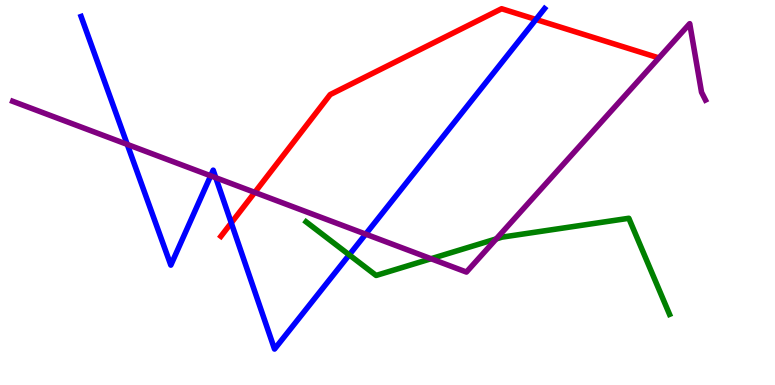[{'lines': ['blue', 'red'], 'intersections': [{'x': 2.98, 'y': 4.21}, {'x': 6.92, 'y': 9.49}]}, {'lines': ['green', 'red'], 'intersections': []}, {'lines': ['purple', 'red'], 'intersections': [{'x': 3.29, 'y': 5.0}]}, {'lines': ['blue', 'green'], 'intersections': [{'x': 4.51, 'y': 3.38}]}, {'lines': ['blue', 'purple'], 'intersections': [{'x': 1.64, 'y': 6.25}, {'x': 2.72, 'y': 5.43}, {'x': 2.78, 'y': 5.38}, {'x': 4.72, 'y': 3.92}]}, {'lines': ['green', 'purple'], 'intersections': [{'x': 5.56, 'y': 3.28}, {'x': 6.4, 'y': 3.79}]}]